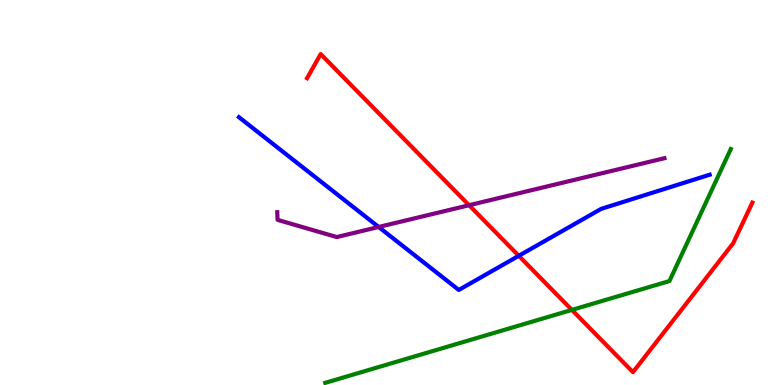[{'lines': ['blue', 'red'], 'intersections': [{'x': 6.69, 'y': 3.36}]}, {'lines': ['green', 'red'], 'intersections': [{'x': 7.38, 'y': 1.95}]}, {'lines': ['purple', 'red'], 'intersections': [{'x': 6.05, 'y': 4.67}]}, {'lines': ['blue', 'green'], 'intersections': []}, {'lines': ['blue', 'purple'], 'intersections': [{'x': 4.89, 'y': 4.1}]}, {'lines': ['green', 'purple'], 'intersections': []}]